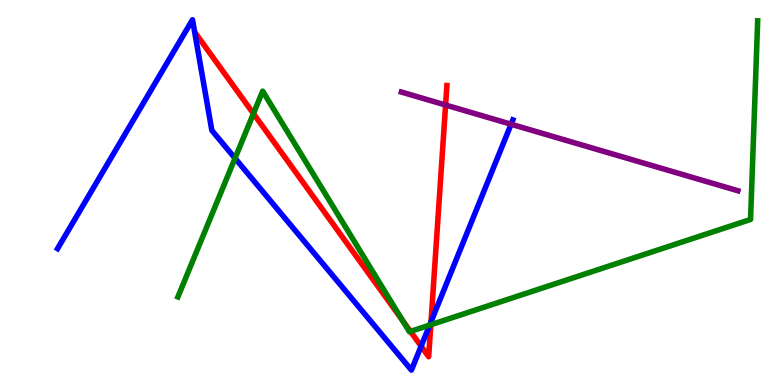[{'lines': ['blue', 'red'], 'intersections': [{'x': 5.43, 'y': 1.01}, {'x': 5.56, 'y': 1.64}]}, {'lines': ['green', 'red'], 'intersections': [{'x': 3.27, 'y': 7.05}, {'x': 5.19, 'y': 1.68}, {'x': 5.3, 'y': 1.39}, {'x': 5.56, 'y': 1.57}]}, {'lines': ['purple', 'red'], 'intersections': [{'x': 5.75, 'y': 7.27}]}, {'lines': ['blue', 'green'], 'intersections': [{'x': 3.03, 'y': 5.89}, {'x': 5.54, 'y': 1.56}]}, {'lines': ['blue', 'purple'], 'intersections': [{'x': 6.59, 'y': 6.77}]}, {'lines': ['green', 'purple'], 'intersections': []}]